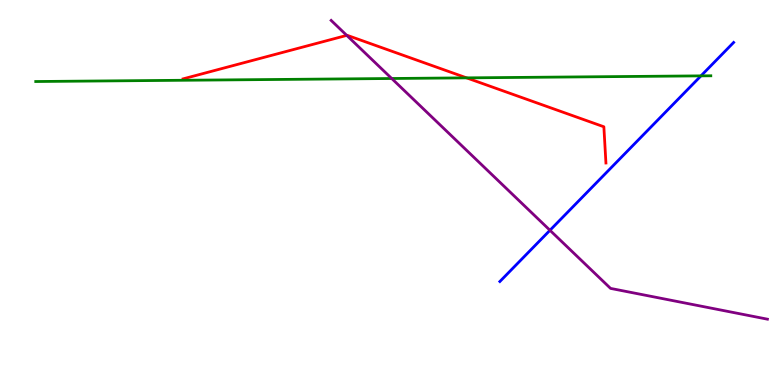[{'lines': ['blue', 'red'], 'intersections': []}, {'lines': ['green', 'red'], 'intersections': [{'x': 6.02, 'y': 7.98}]}, {'lines': ['purple', 'red'], 'intersections': [{'x': 4.47, 'y': 9.08}]}, {'lines': ['blue', 'green'], 'intersections': [{'x': 9.04, 'y': 8.03}]}, {'lines': ['blue', 'purple'], 'intersections': [{'x': 7.1, 'y': 4.02}]}, {'lines': ['green', 'purple'], 'intersections': [{'x': 5.05, 'y': 7.96}]}]